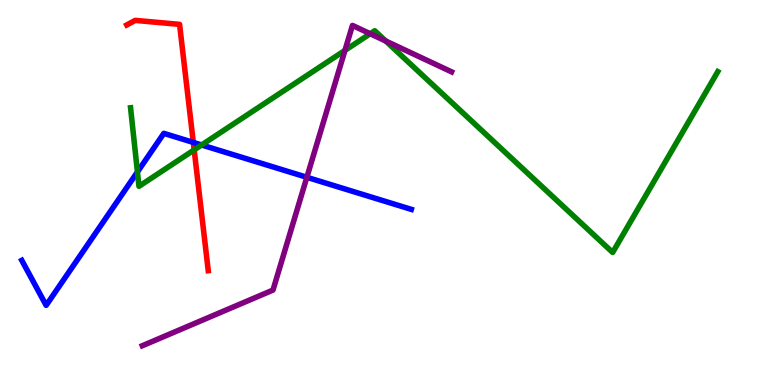[{'lines': ['blue', 'red'], 'intersections': [{'x': 2.49, 'y': 6.3}]}, {'lines': ['green', 'red'], 'intersections': [{'x': 2.51, 'y': 6.11}]}, {'lines': ['purple', 'red'], 'intersections': []}, {'lines': ['blue', 'green'], 'intersections': [{'x': 1.77, 'y': 5.53}, {'x': 2.6, 'y': 6.23}]}, {'lines': ['blue', 'purple'], 'intersections': [{'x': 3.96, 'y': 5.4}]}, {'lines': ['green', 'purple'], 'intersections': [{'x': 4.45, 'y': 8.69}, {'x': 4.78, 'y': 9.12}, {'x': 4.98, 'y': 8.93}]}]